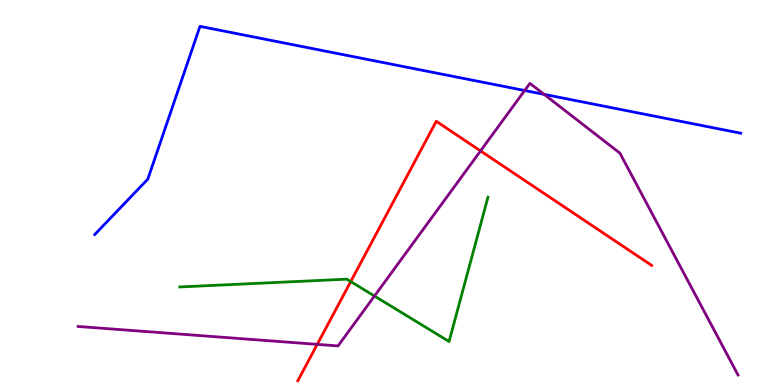[{'lines': ['blue', 'red'], 'intersections': []}, {'lines': ['green', 'red'], 'intersections': [{'x': 4.53, 'y': 2.69}]}, {'lines': ['purple', 'red'], 'intersections': [{'x': 4.09, 'y': 1.06}, {'x': 6.2, 'y': 6.08}]}, {'lines': ['blue', 'green'], 'intersections': []}, {'lines': ['blue', 'purple'], 'intersections': [{'x': 6.77, 'y': 7.65}, {'x': 7.02, 'y': 7.55}]}, {'lines': ['green', 'purple'], 'intersections': [{'x': 4.83, 'y': 2.31}]}]